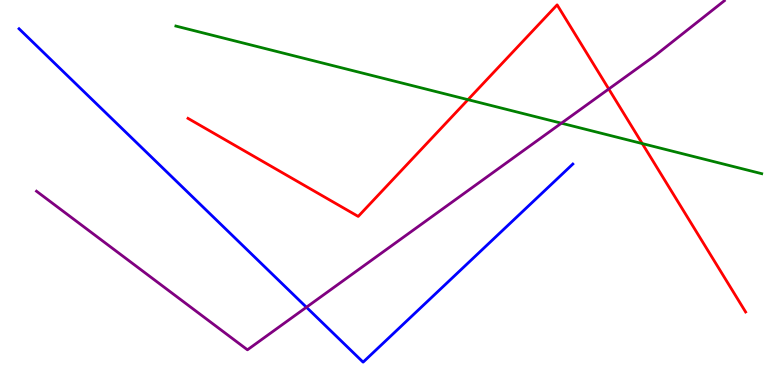[{'lines': ['blue', 'red'], 'intersections': []}, {'lines': ['green', 'red'], 'intersections': [{'x': 6.04, 'y': 7.41}, {'x': 8.29, 'y': 6.27}]}, {'lines': ['purple', 'red'], 'intersections': [{'x': 7.85, 'y': 7.69}]}, {'lines': ['blue', 'green'], 'intersections': []}, {'lines': ['blue', 'purple'], 'intersections': [{'x': 3.95, 'y': 2.02}]}, {'lines': ['green', 'purple'], 'intersections': [{'x': 7.24, 'y': 6.8}]}]